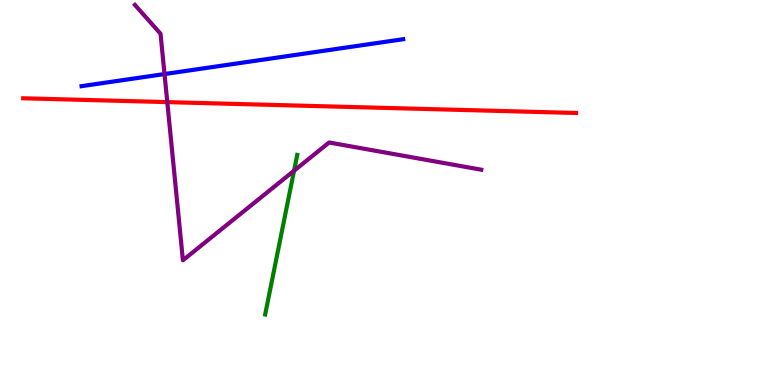[{'lines': ['blue', 'red'], 'intersections': []}, {'lines': ['green', 'red'], 'intersections': []}, {'lines': ['purple', 'red'], 'intersections': [{'x': 2.16, 'y': 7.35}]}, {'lines': ['blue', 'green'], 'intersections': []}, {'lines': ['blue', 'purple'], 'intersections': [{'x': 2.12, 'y': 8.08}]}, {'lines': ['green', 'purple'], 'intersections': [{'x': 3.79, 'y': 5.56}]}]